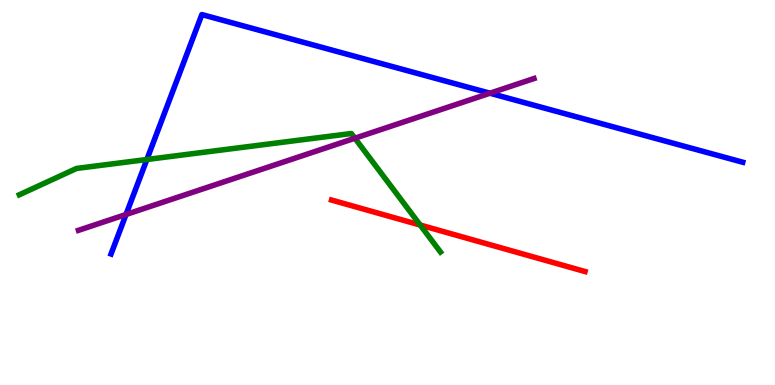[{'lines': ['blue', 'red'], 'intersections': []}, {'lines': ['green', 'red'], 'intersections': [{'x': 5.42, 'y': 4.15}]}, {'lines': ['purple', 'red'], 'intersections': []}, {'lines': ['blue', 'green'], 'intersections': [{'x': 1.9, 'y': 5.86}]}, {'lines': ['blue', 'purple'], 'intersections': [{'x': 1.63, 'y': 4.43}, {'x': 6.32, 'y': 7.58}]}, {'lines': ['green', 'purple'], 'intersections': [{'x': 4.58, 'y': 6.41}]}]